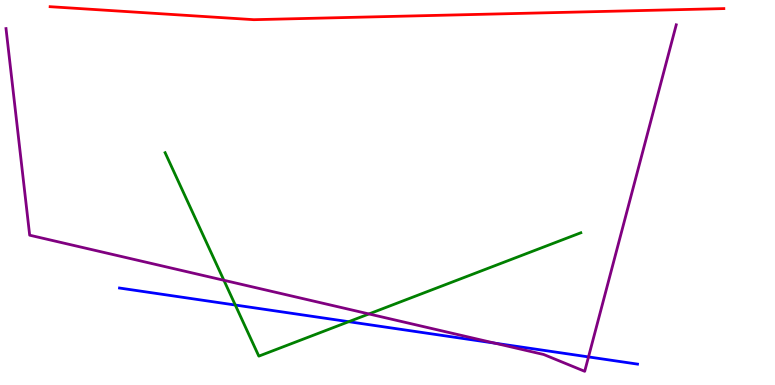[{'lines': ['blue', 'red'], 'intersections': []}, {'lines': ['green', 'red'], 'intersections': []}, {'lines': ['purple', 'red'], 'intersections': []}, {'lines': ['blue', 'green'], 'intersections': [{'x': 3.04, 'y': 2.08}, {'x': 4.5, 'y': 1.64}]}, {'lines': ['blue', 'purple'], 'intersections': [{'x': 6.38, 'y': 1.09}, {'x': 7.59, 'y': 0.73}]}, {'lines': ['green', 'purple'], 'intersections': [{'x': 2.89, 'y': 2.72}, {'x': 4.76, 'y': 1.85}]}]